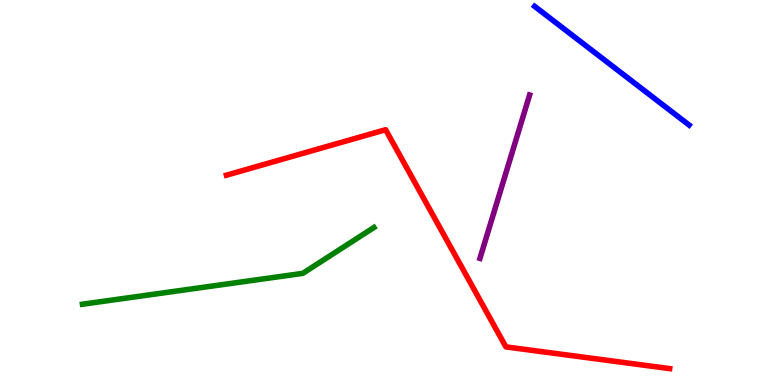[{'lines': ['blue', 'red'], 'intersections': []}, {'lines': ['green', 'red'], 'intersections': []}, {'lines': ['purple', 'red'], 'intersections': []}, {'lines': ['blue', 'green'], 'intersections': []}, {'lines': ['blue', 'purple'], 'intersections': []}, {'lines': ['green', 'purple'], 'intersections': []}]